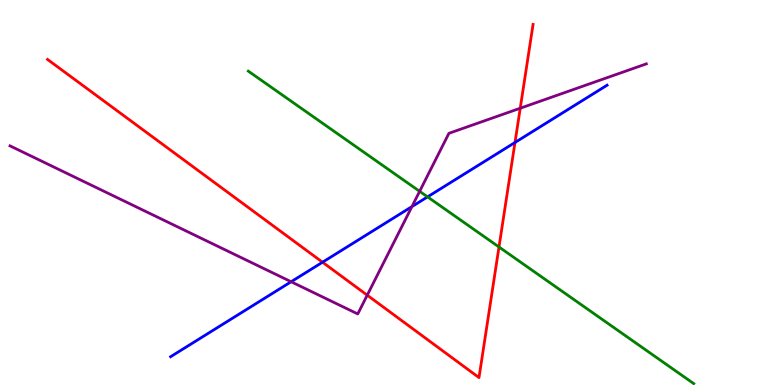[{'lines': ['blue', 'red'], 'intersections': [{'x': 4.16, 'y': 3.19}, {'x': 6.65, 'y': 6.3}]}, {'lines': ['green', 'red'], 'intersections': [{'x': 6.44, 'y': 3.58}]}, {'lines': ['purple', 'red'], 'intersections': [{'x': 4.74, 'y': 2.33}, {'x': 6.71, 'y': 7.19}]}, {'lines': ['blue', 'green'], 'intersections': [{'x': 5.52, 'y': 4.89}]}, {'lines': ['blue', 'purple'], 'intersections': [{'x': 3.76, 'y': 2.68}, {'x': 5.32, 'y': 4.63}]}, {'lines': ['green', 'purple'], 'intersections': [{'x': 5.41, 'y': 5.03}]}]